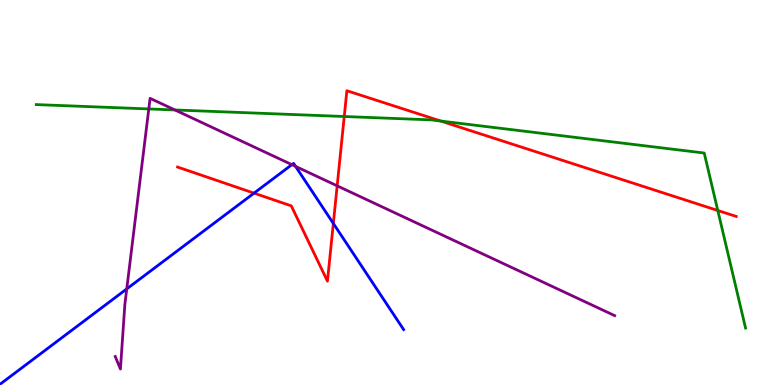[{'lines': ['blue', 'red'], 'intersections': [{'x': 3.28, 'y': 4.98}, {'x': 4.3, 'y': 4.2}]}, {'lines': ['green', 'red'], 'intersections': [{'x': 4.44, 'y': 6.97}, {'x': 5.69, 'y': 6.86}, {'x': 9.26, 'y': 4.53}]}, {'lines': ['purple', 'red'], 'intersections': [{'x': 4.35, 'y': 5.17}]}, {'lines': ['blue', 'green'], 'intersections': []}, {'lines': ['blue', 'purple'], 'intersections': [{'x': 1.64, 'y': 2.5}, {'x': 3.77, 'y': 5.72}, {'x': 3.81, 'y': 5.68}]}, {'lines': ['green', 'purple'], 'intersections': [{'x': 1.92, 'y': 7.17}, {'x': 2.26, 'y': 7.14}]}]